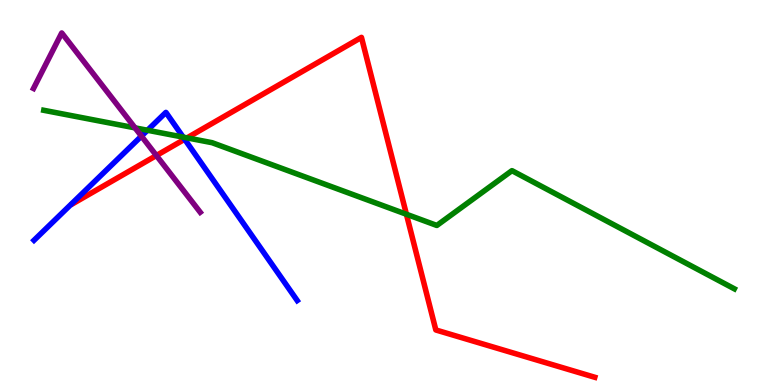[{'lines': ['blue', 'red'], 'intersections': [{'x': 2.38, 'y': 6.38}]}, {'lines': ['green', 'red'], 'intersections': [{'x': 2.41, 'y': 6.42}, {'x': 5.24, 'y': 4.43}]}, {'lines': ['purple', 'red'], 'intersections': [{'x': 2.02, 'y': 5.96}]}, {'lines': ['blue', 'green'], 'intersections': [{'x': 1.9, 'y': 6.62}, {'x': 2.36, 'y': 6.44}]}, {'lines': ['blue', 'purple'], 'intersections': [{'x': 1.82, 'y': 6.46}]}, {'lines': ['green', 'purple'], 'intersections': [{'x': 1.74, 'y': 6.68}]}]